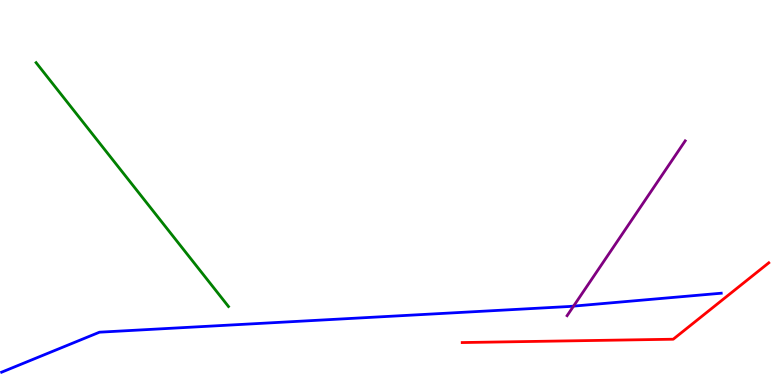[{'lines': ['blue', 'red'], 'intersections': []}, {'lines': ['green', 'red'], 'intersections': []}, {'lines': ['purple', 'red'], 'intersections': []}, {'lines': ['blue', 'green'], 'intersections': []}, {'lines': ['blue', 'purple'], 'intersections': [{'x': 7.4, 'y': 2.05}]}, {'lines': ['green', 'purple'], 'intersections': []}]